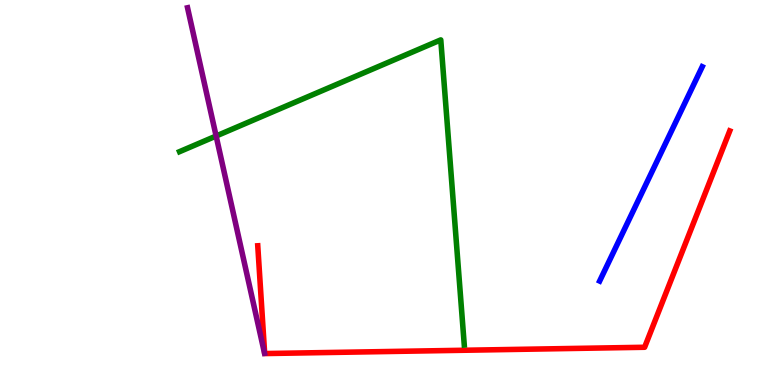[{'lines': ['blue', 'red'], 'intersections': []}, {'lines': ['green', 'red'], 'intersections': []}, {'lines': ['purple', 'red'], 'intersections': []}, {'lines': ['blue', 'green'], 'intersections': []}, {'lines': ['blue', 'purple'], 'intersections': []}, {'lines': ['green', 'purple'], 'intersections': [{'x': 2.79, 'y': 6.47}]}]